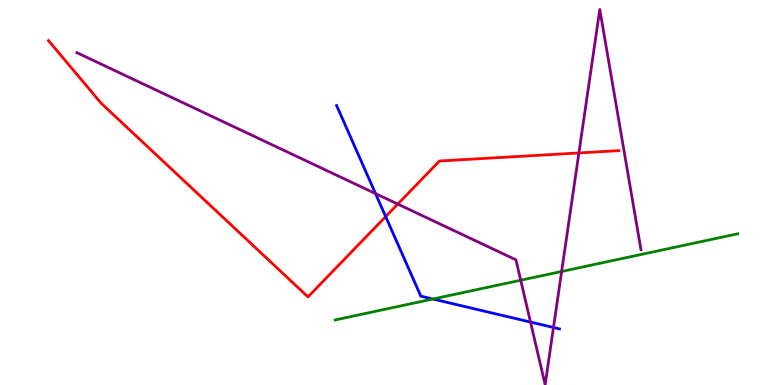[{'lines': ['blue', 'red'], 'intersections': [{'x': 4.98, 'y': 4.37}]}, {'lines': ['green', 'red'], 'intersections': []}, {'lines': ['purple', 'red'], 'intersections': [{'x': 5.13, 'y': 4.7}, {'x': 7.47, 'y': 6.03}]}, {'lines': ['blue', 'green'], 'intersections': [{'x': 5.59, 'y': 2.23}]}, {'lines': ['blue', 'purple'], 'intersections': [{'x': 4.85, 'y': 4.97}, {'x': 6.85, 'y': 1.63}, {'x': 7.14, 'y': 1.49}]}, {'lines': ['green', 'purple'], 'intersections': [{'x': 6.72, 'y': 2.72}, {'x': 7.25, 'y': 2.95}]}]